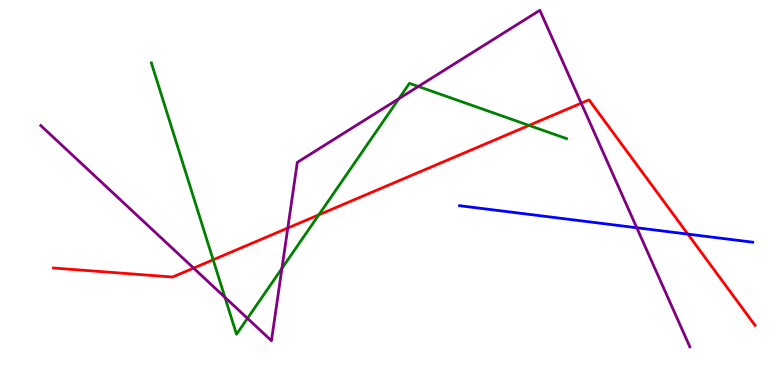[{'lines': ['blue', 'red'], 'intersections': [{'x': 8.88, 'y': 3.92}]}, {'lines': ['green', 'red'], 'intersections': [{'x': 2.75, 'y': 3.25}, {'x': 4.11, 'y': 4.42}, {'x': 6.83, 'y': 6.74}]}, {'lines': ['purple', 'red'], 'intersections': [{'x': 2.5, 'y': 3.04}, {'x': 3.71, 'y': 4.08}, {'x': 7.5, 'y': 7.32}]}, {'lines': ['blue', 'green'], 'intersections': []}, {'lines': ['blue', 'purple'], 'intersections': [{'x': 8.22, 'y': 4.08}]}, {'lines': ['green', 'purple'], 'intersections': [{'x': 2.9, 'y': 2.28}, {'x': 3.19, 'y': 1.73}, {'x': 3.64, 'y': 3.03}, {'x': 5.15, 'y': 7.44}, {'x': 5.4, 'y': 7.75}]}]